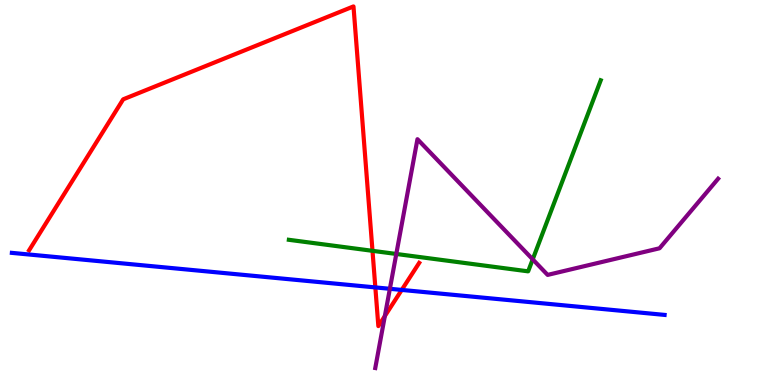[{'lines': ['blue', 'red'], 'intersections': [{'x': 4.84, 'y': 2.53}, {'x': 5.18, 'y': 2.47}]}, {'lines': ['green', 'red'], 'intersections': [{'x': 4.81, 'y': 3.49}]}, {'lines': ['purple', 'red'], 'intersections': [{'x': 4.97, 'y': 1.79}]}, {'lines': ['blue', 'green'], 'intersections': []}, {'lines': ['blue', 'purple'], 'intersections': [{'x': 5.03, 'y': 2.5}]}, {'lines': ['green', 'purple'], 'intersections': [{'x': 5.11, 'y': 3.4}, {'x': 6.87, 'y': 3.26}]}]